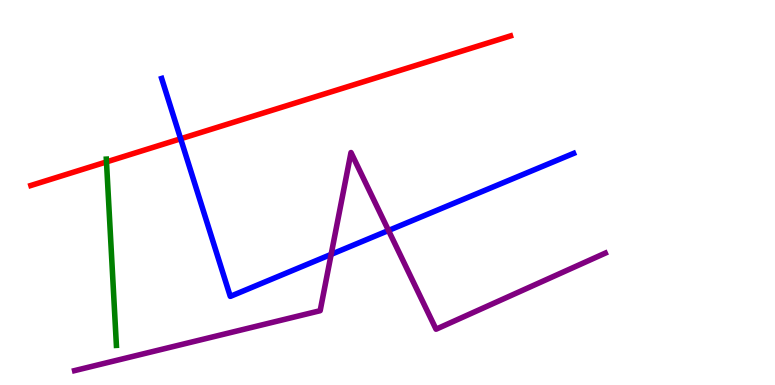[{'lines': ['blue', 'red'], 'intersections': [{'x': 2.33, 'y': 6.4}]}, {'lines': ['green', 'red'], 'intersections': [{'x': 1.37, 'y': 5.79}]}, {'lines': ['purple', 'red'], 'intersections': []}, {'lines': ['blue', 'green'], 'intersections': []}, {'lines': ['blue', 'purple'], 'intersections': [{'x': 4.27, 'y': 3.39}, {'x': 5.01, 'y': 4.01}]}, {'lines': ['green', 'purple'], 'intersections': []}]